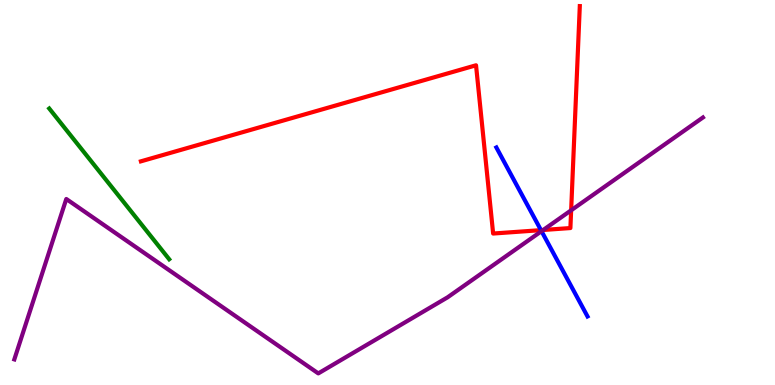[{'lines': ['blue', 'red'], 'intersections': [{'x': 6.98, 'y': 4.02}]}, {'lines': ['green', 'red'], 'intersections': []}, {'lines': ['purple', 'red'], 'intersections': [{'x': 7.01, 'y': 4.03}, {'x': 7.37, 'y': 4.54}]}, {'lines': ['blue', 'green'], 'intersections': []}, {'lines': ['blue', 'purple'], 'intersections': [{'x': 6.99, 'y': 4.0}]}, {'lines': ['green', 'purple'], 'intersections': []}]